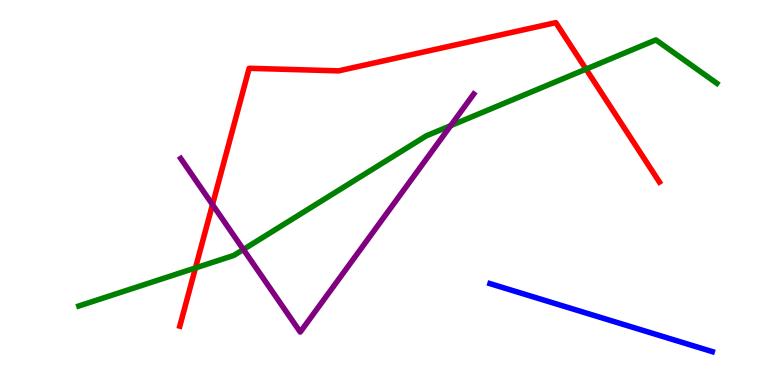[{'lines': ['blue', 'red'], 'intersections': []}, {'lines': ['green', 'red'], 'intersections': [{'x': 2.52, 'y': 3.04}, {'x': 7.56, 'y': 8.2}]}, {'lines': ['purple', 'red'], 'intersections': [{'x': 2.74, 'y': 4.69}]}, {'lines': ['blue', 'green'], 'intersections': []}, {'lines': ['blue', 'purple'], 'intersections': []}, {'lines': ['green', 'purple'], 'intersections': [{'x': 3.14, 'y': 3.52}, {'x': 5.82, 'y': 6.74}]}]